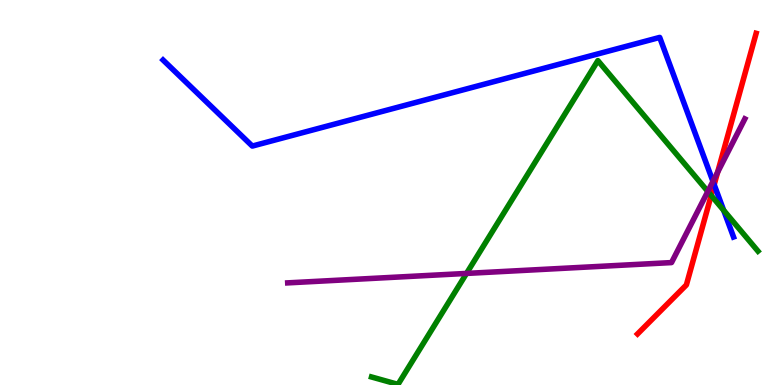[{'lines': ['blue', 'red'], 'intersections': [{'x': 9.22, 'y': 5.2}]}, {'lines': ['green', 'red'], 'intersections': [{'x': 9.18, 'y': 4.92}]}, {'lines': ['purple', 'red'], 'intersections': [{'x': 9.26, 'y': 5.53}]}, {'lines': ['blue', 'green'], 'intersections': [{'x': 9.34, 'y': 4.54}]}, {'lines': ['blue', 'purple'], 'intersections': [{'x': 9.2, 'y': 5.29}]}, {'lines': ['green', 'purple'], 'intersections': [{'x': 6.02, 'y': 2.9}, {'x': 9.13, 'y': 5.03}]}]